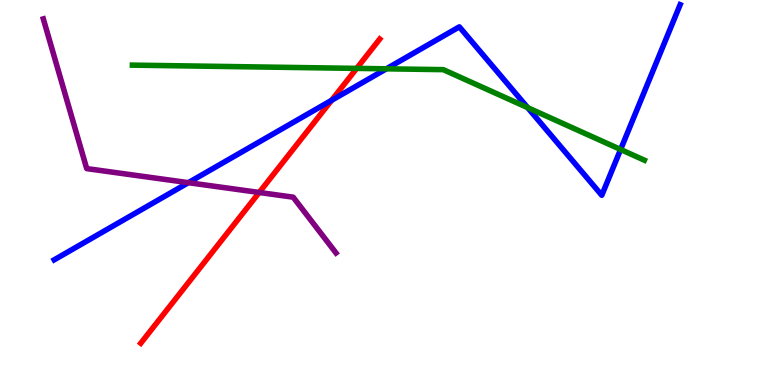[{'lines': ['blue', 'red'], 'intersections': [{'x': 4.28, 'y': 7.39}]}, {'lines': ['green', 'red'], 'intersections': [{'x': 4.6, 'y': 8.22}]}, {'lines': ['purple', 'red'], 'intersections': [{'x': 3.34, 'y': 5.0}]}, {'lines': ['blue', 'green'], 'intersections': [{'x': 4.99, 'y': 8.21}, {'x': 6.81, 'y': 7.2}, {'x': 8.01, 'y': 6.12}]}, {'lines': ['blue', 'purple'], 'intersections': [{'x': 2.43, 'y': 5.26}]}, {'lines': ['green', 'purple'], 'intersections': []}]